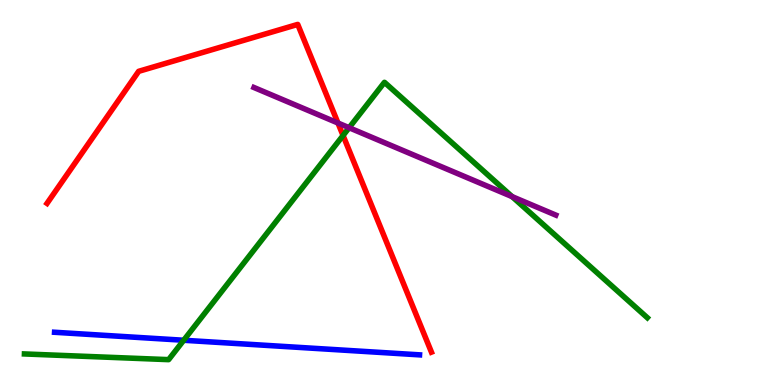[{'lines': ['blue', 'red'], 'intersections': []}, {'lines': ['green', 'red'], 'intersections': [{'x': 4.43, 'y': 6.48}]}, {'lines': ['purple', 'red'], 'intersections': [{'x': 4.36, 'y': 6.8}]}, {'lines': ['blue', 'green'], 'intersections': [{'x': 2.37, 'y': 1.16}]}, {'lines': ['blue', 'purple'], 'intersections': []}, {'lines': ['green', 'purple'], 'intersections': [{'x': 4.5, 'y': 6.68}, {'x': 6.61, 'y': 4.89}]}]